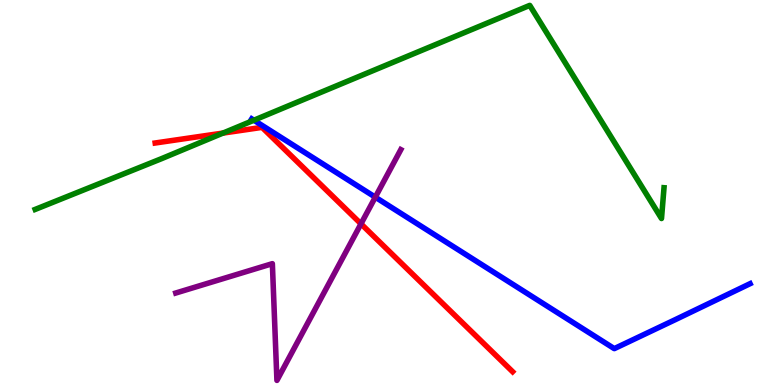[{'lines': ['blue', 'red'], 'intersections': []}, {'lines': ['green', 'red'], 'intersections': [{'x': 2.88, 'y': 6.54}]}, {'lines': ['purple', 'red'], 'intersections': [{'x': 4.66, 'y': 4.19}]}, {'lines': ['blue', 'green'], 'intersections': [{'x': 3.28, 'y': 6.88}]}, {'lines': ['blue', 'purple'], 'intersections': [{'x': 4.84, 'y': 4.88}]}, {'lines': ['green', 'purple'], 'intersections': []}]